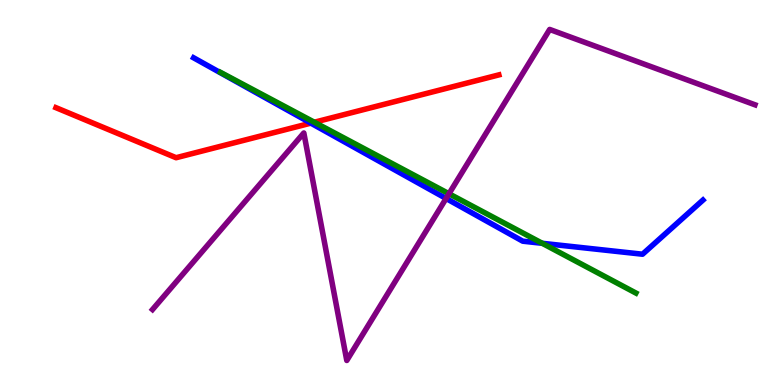[{'lines': ['blue', 'red'], 'intersections': [{'x': 4.01, 'y': 6.8}]}, {'lines': ['green', 'red'], 'intersections': [{'x': 4.06, 'y': 6.83}]}, {'lines': ['purple', 'red'], 'intersections': []}, {'lines': ['blue', 'green'], 'intersections': [{'x': 7.0, 'y': 3.68}]}, {'lines': ['blue', 'purple'], 'intersections': [{'x': 5.76, 'y': 4.85}]}, {'lines': ['green', 'purple'], 'intersections': [{'x': 5.79, 'y': 4.97}]}]